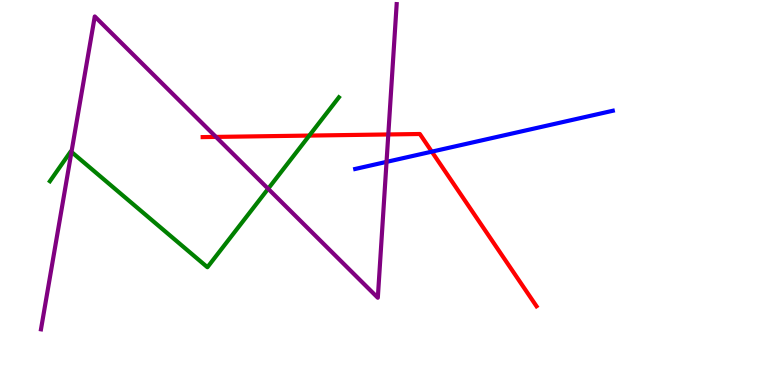[{'lines': ['blue', 'red'], 'intersections': [{'x': 5.57, 'y': 6.06}]}, {'lines': ['green', 'red'], 'intersections': [{'x': 3.99, 'y': 6.48}]}, {'lines': ['purple', 'red'], 'intersections': [{'x': 2.79, 'y': 6.44}, {'x': 5.01, 'y': 6.51}]}, {'lines': ['blue', 'green'], 'intersections': []}, {'lines': ['blue', 'purple'], 'intersections': [{'x': 4.99, 'y': 5.8}]}, {'lines': ['green', 'purple'], 'intersections': [{'x': 0.922, 'y': 6.05}, {'x': 3.46, 'y': 5.1}]}]